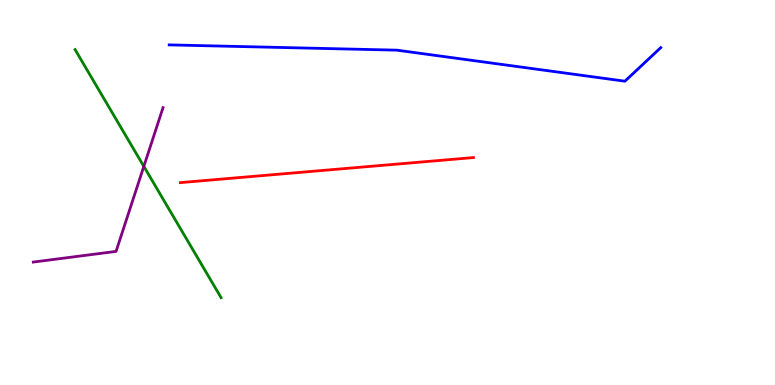[{'lines': ['blue', 'red'], 'intersections': []}, {'lines': ['green', 'red'], 'intersections': []}, {'lines': ['purple', 'red'], 'intersections': []}, {'lines': ['blue', 'green'], 'intersections': []}, {'lines': ['blue', 'purple'], 'intersections': []}, {'lines': ['green', 'purple'], 'intersections': [{'x': 1.86, 'y': 5.68}]}]